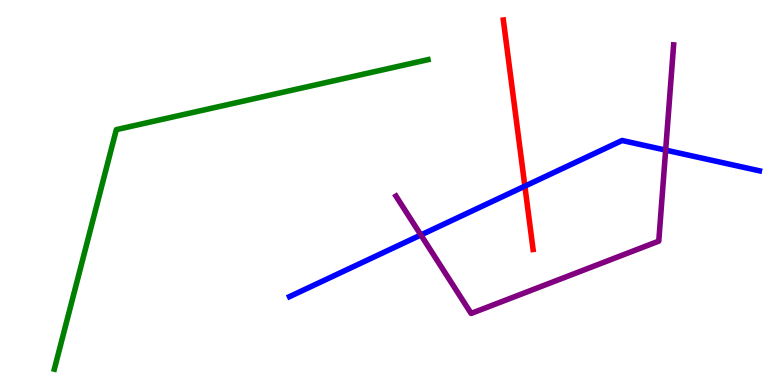[{'lines': ['blue', 'red'], 'intersections': [{'x': 6.77, 'y': 5.16}]}, {'lines': ['green', 'red'], 'intersections': []}, {'lines': ['purple', 'red'], 'intersections': []}, {'lines': ['blue', 'green'], 'intersections': []}, {'lines': ['blue', 'purple'], 'intersections': [{'x': 5.43, 'y': 3.9}, {'x': 8.59, 'y': 6.1}]}, {'lines': ['green', 'purple'], 'intersections': []}]